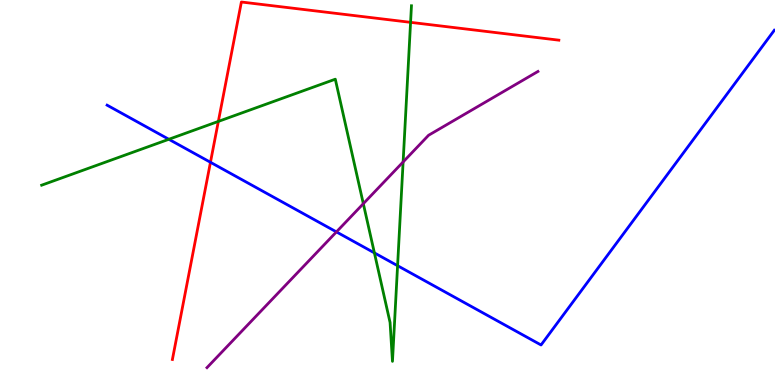[{'lines': ['blue', 'red'], 'intersections': [{'x': 2.72, 'y': 5.78}]}, {'lines': ['green', 'red'], 'intersections': [{'x': 2.82, 'y': 6.85}, {'x': 5.3, 'y': 9.42}]}, {'lines': ['purple', 'red'], 'intersections': []}, {'lines': ['blue', 'green'], 'intersections': [{'x': 2.18, 'y': 6.38}, {'x': 4.83, 'y': 3.43}, {'x': 5.13, 'y': 3.1}]}, {'lines': ['blue', 'purple'], 'intersections': [{'x': 4.34, 'y': 3.98}]}, {'lines': ['green', 'purple'], 'intersections': [{'x': 4.69, 'y': 4.71}, {'x': 5.2, 'y': 5.79}]}]